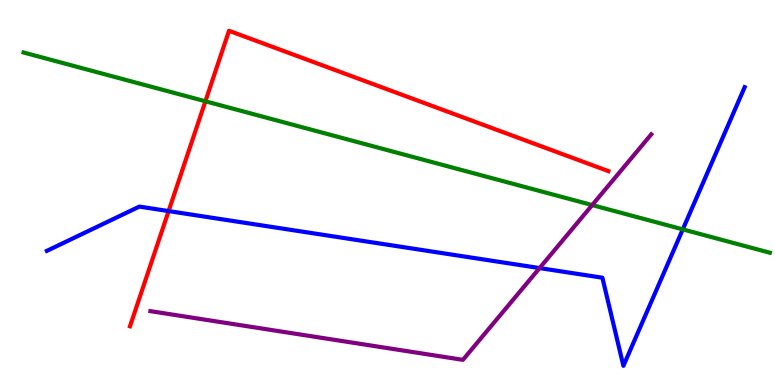[{'lines': ['blue', 'red'], 'intersections': [{'x': 2.18, 'y': 4.52}]}, {'lines': ['green', 'red'], 'intersections': [{'x': 2.65, 'y': 7.37}]}, {'lines': ['purple', 'red'], 'intersections': []}, {'lines': ['blue', 'green'], 'intersections': [{'x': 8.81, 'y': 4.04}]}, {'lines': ['blue', 'purple'], 'intersections': [{'x': 6.96, 'y': 3.04}]}, {'lines': ['green', 'purple'], 'intersections': [{'x': 7.64, 'y': 4.67}]}]